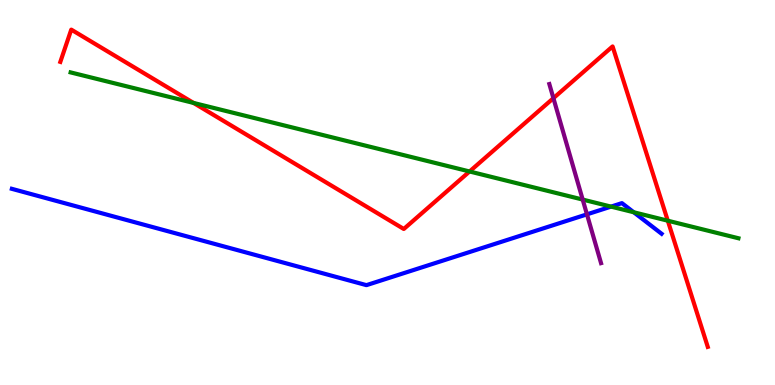[{'lines': ['blue', 'red'], 'intersections': []}, {'lines': ['green', 'red'], 'intersections': [{'x': 2.5, 'y': 7.33}, {'x': 6.06, 'y': 5.55}, {'x': 8.62, 'y': 4.27}]}, {'lines': ['purple', 'red'], 'intersections': [{'x': 7.14, 'y': 7.45}]}, {'lines': ['blue', 'green'], 'intersections': [{'x': 7.88, 'y': 4.63}, {'x': 8.18, 'y': 4.49}]}, {'lines': ['blue', 'purple'], 'intersections': [{'x': 7.57, 'y': 4.43}]}, {'lines': ['green', 'purple'], 'intersections': [{'x': 7.52, 'y': 4.82}]}]